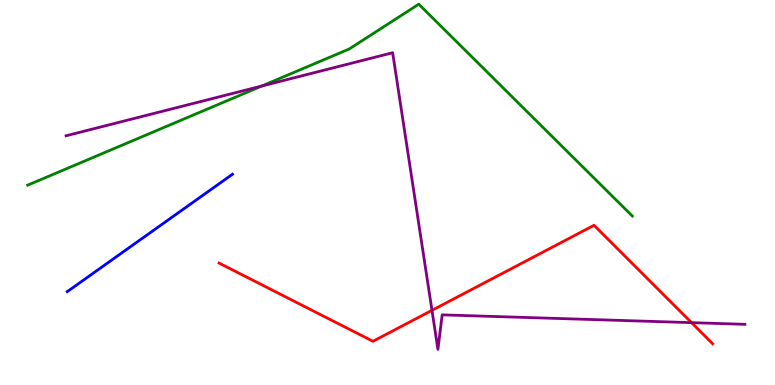[{'lines': ['blue', 'red'], 'intersections': []}, {'lines': ['green', 'red'], 'intersections': []}, {'lines': ['purple', 'red'], 'intersections': [{'x': 5.57, 'y': 1.94}, {'x': 8.92, 'y': 1.62}]}, {'lines': ['blue', 'green'], 'intersections': []}, {'lines': ['blue', 'purple'], 'intersections': []}, {'lines': ['green', 'purple'], 'intersections': [{'x': 3.38, 'y': 7.77}]}]